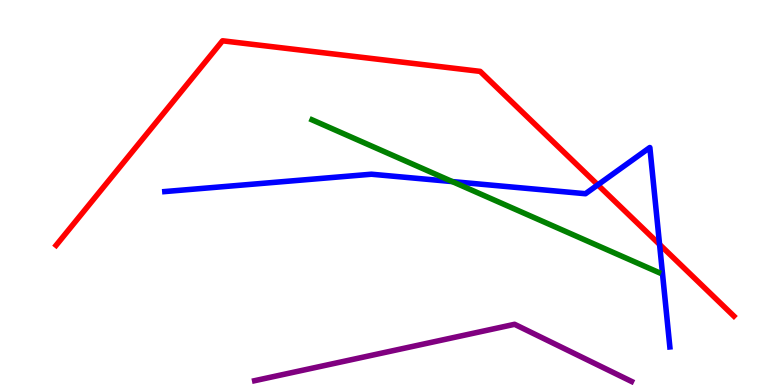[{'lines': ['blue', 'red'], 'intersections': [{'x': 7.71, 'y': 5.2}, {'x': 8.51, 'y': 3.65}]}, {'lines': ['green', 'red'], 'intersections': []}, {'lines': ['purple', 'red'], 'intersections': []}, {'lines': ['blue', 'green'], 'intersections': [{'x': 5.84, 'y': 5.28}]}, {'lines': ['blue', 'purple'], 'intersections': []}, {'lines': ['green', 'purple'], 'intersections': []}]